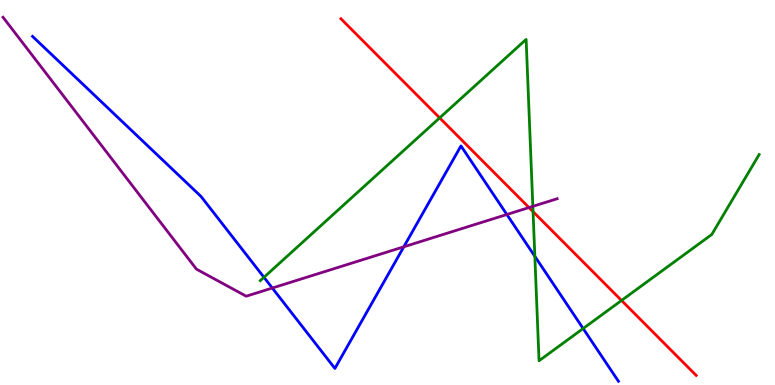[{'lines': ['blue', 'red'], 'intersections': []}, {'lines': ['green', 'red'], 'intersections': [{'x': 5.67, 'y': 6.94}, {'x': 6.88, 'y': 4.5}, {'x': 8.02, 'y': 2.2}]}, {'lines': ['purple', 'red'], 'intersections': [{'x': 6.83, 'y': 4.61}]}, {'lines': ['blue', 'green'], 'intersections': [{'x': 3.41, 'y': 2.8}, {'x': 6.9, 'y': 3.34}, {'x': 7.52, 'y': 1.47}]}, {'lines': ['blue', 'purple'], 'intersections': [{'x': 3.51, 'y': 2.52}, {'x': 5.21, 'y': 3.59}, {'x': 6.54, 'y': 4.43}]}, {'lines': ['green', 'purple'], 'intersections': [{'x': 6.88, 'y': 4.64}]}]